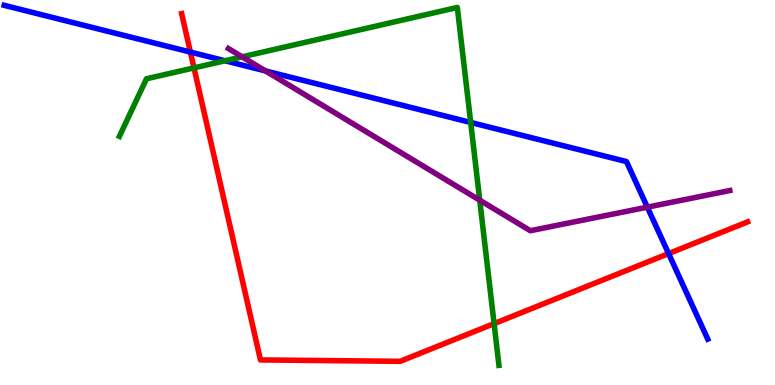[{'lines': ['blue', 'red'], 'intersections': [{'x': 2.46, 'y': 8.65}, {'x': 8.63, 'y': 3.41}]}, {'lines': ['green', 'red'], 'intersections': [{'x': 2.5, 'y': 8.24}, {'x': 6.38, 'y': 1.59}]}, {'lines': ['purple', 'red'], 'intersections': []}, {'lines': ['blue', 'green'], 'intersections': [{'x': 2.9, 'y': 8.42}, {'x': 6.07, 'y': 6.82}]}, {'lines': ['blue', 'purple'], 'intersections': [{'x': 3.43, 'y': 8.16}, {'x': 8.35, 'y': 4.62}]}, {'lines': ['green', 'purple'], 'intersections': [{'x': 3.12, 'y': 8.52}, {'x': 6.19, 'y': 4.8}]}]